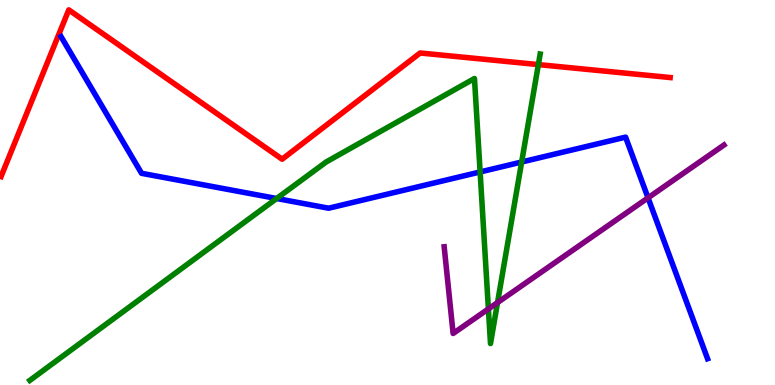[{'lines': ['blue', 'red'], 'intersections': []}, {'lines': ['green', 'red'], 'intersections': [{'x': 6.95, 'y': 8.32}]}, {'lines': ['purple', 'red'], 'intersections': []}, {'lines': ['blue', 'green'], 'intersections': [{'x': 3.57, 'y': 4.84}, {'x': 6.2, 'y': 5.53}, {'x': 6.73, 'y': 5.79}]}, {'lines': ['blue', 'purple'], 'intersections': [{'x': 8.36, 'y': 4.86}]}, {'lines': ['green', 'purple'], 'intersections': [{'x': 6.3, 'y': 1.98}, {'x': 6.42, 'y': 2.14}]}]